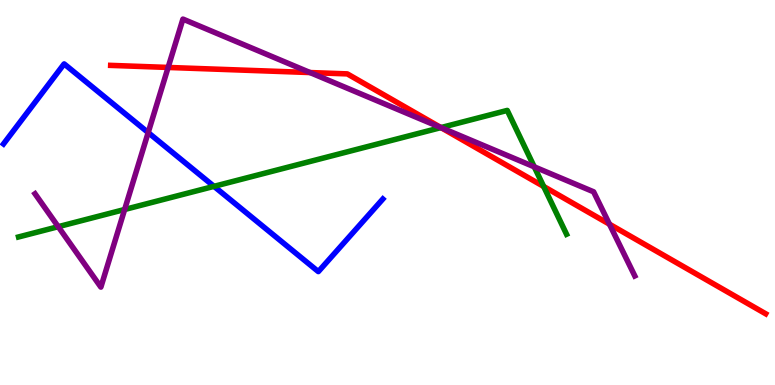[{'lines': ['blue', 'red'], 'intersections': []}, {'lines': ['green', 'red'], 'intersections': [{'x': 5.69, 'y': 6.69}, {'x': 7.01, 'y': 5.16}]}, {'lines': ['purple', 'red'], 'intersections': [{'x': 2.17, 'y': 8.25}, {'x': 4.0, 'y': 8.12}, {'x': 5.69, 'y': 6.68}, {'x': 7.86, 'y': 4.18}]}, {'lines': ['blue', 'green'], 'intersections': [{'x': 2.76, 'y': 5.16}]}, {'lines': ['blue', 'purple'], 'intersections': [{'x': 1.91, 'y': 6.56}]}, {'lines': ['green', 'purple'], 'intersections': [{'x': 0.751, 'y': 4.11}, {'x': 1.61, 'y': 4.56}, {'x': 5.69, 'y': 6.69}, {'x': 6.89, 'y': 5.67}]}]